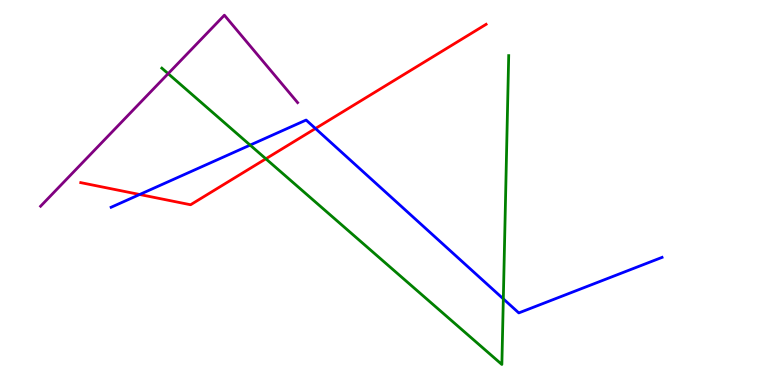[{'lines': ['blue', 'red'], 'intersections': [{'x': 1.8, 'y': 4.95}, {'x': 4.07, 'y': 6.66}]}, {'lines': ['green', 'red'], 'intersections': [{'x': 3.43, 'y': 5.88}]}, {'lines': ['purple', 'red'], 'intersections': []}, {'lines': ['blue', 'green'], 'intersections': [{'x': 3.23, 'y': 6.23}, {'x': 6.49, 'y': 2.24}]}, {'lines': ['blue', 'purple'], 'intersections': []}, {'lines': ['green', 'purple'], 'intersections': [{'x': 2.17, 'y': 8.09}]}]